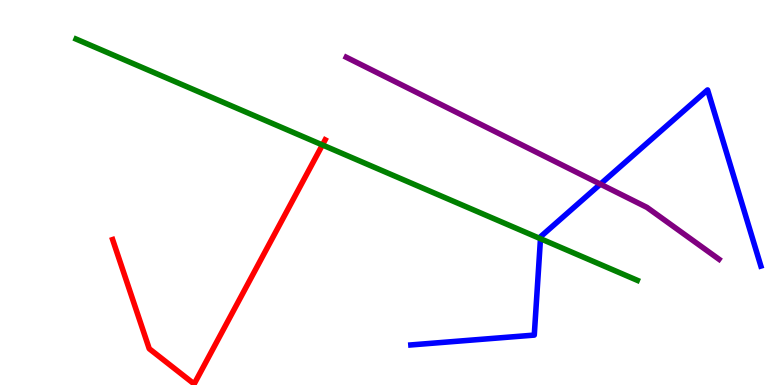[{'lines': ['blue', 'red'], 'intersections': []}, {'lines': ['green', 'red'], 'intersections': [{'x': 4.16, 'y': 6.23}]}, {'lines': ['purple', 'red'], 'intersections': []}, {'lines': ['blue', 'green'], 'intersections': [{'x': 6.97, 'y': 3.8}]}, {'lines': ['blue', 'purple'], 'intersections': [{'x': 7.75, 'y': 5.22}]}, {'lines': ['green', 'purple'], 'intersections': []}]